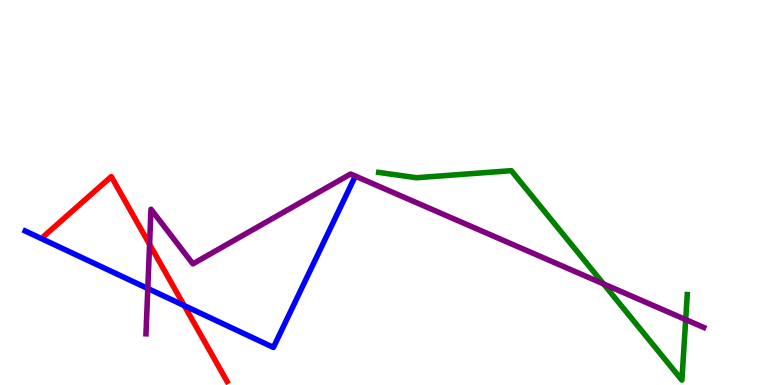[{'lines': ['blue', 'red'], 'intersections': [{'x': 2.38, 'y': 2.06}]}, {'lines': ['green', 'red'], 'intersections': []}, {'lines': ['purple', 'red'], 'intersections': [{'x': 1.93, 'y': 3.65}]}, {'lines': ['blue', 'green'], 'intersections': []}, {'lines': ['blue', 'purple'], 'intersections': [{'x': 1.91, 'y': 2.51}]}, {'lines': ['green', 'purple'], 'intersections': [{'x': 7.79, 'y': 2.63}, {'x': 8.85, 'y': 1.7}]}]